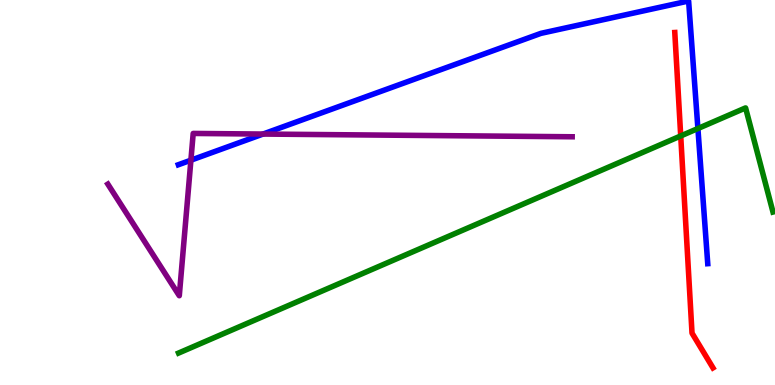[{'lines': ['blue', 'red'], 'intersections': []}, {'lines': ['green', 'red'], 'intersections': [{'x': 8.78, 'y': 6.47}]}, {'lines': ['purple', 'red'], 'intersections': []}, {'lines': ['blue', 'green'], 'intersections': [{'x': 9.01, 'y': 6.66}]}, {'lines': ['blue', 'purple'], 'intersections': [{'x': 2.46, 'y': 5.84}, {'x': 3.39, 'y': 6.52}]}, {'lines': ['green', 'purple'], 'intersections': []}]